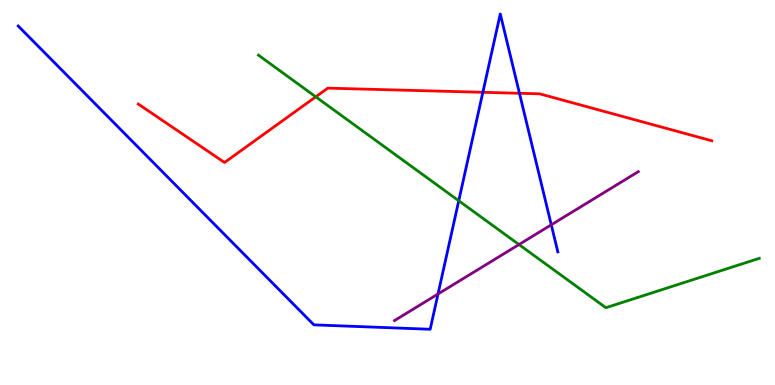[{'lines': ['blue', 'red'], 'intersections': [{'x': 6.23, 'y': 7.6}, {'x': 6.7, 'y': 7.58}]}, {'lines': ['green', 'red'], 'intersections': [{'x': 4.07, 'y': 7.49}]}, {'lines': ['purple', 'red'], 'intersections': []}, {'lines': ['blue', 'green'], 'intersections': [{'x': 5.92, 'y': 4.79}]}, {'lines': ['blue', 'purple'], 'intersections': [{'x': 5.65, 'y': 2.36}, {'x': 7.11, 'y': 4.16}]}, {'lines': ['green', 'purple'], 'intersections': [{'x': 6.7, 'y': 3.65}]}]